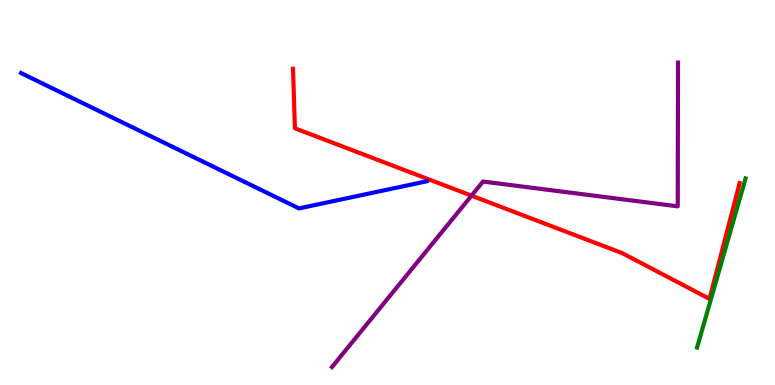[{'lines': ['blue', 'red'], 'intersections': []}, {'lines': ['green', 'red'], 'intersections': []}, {'lines': ['purple', 'red'], 'intersections': [{'x': 6.08, 'y': 4.92}]}, {'lines': ['blue', 'green'], 'intersections': []}, {'lines': ['blue', 'purple'], 'intersections': []}, {'lines': ['green', 'purple'], 'intersections': []}]